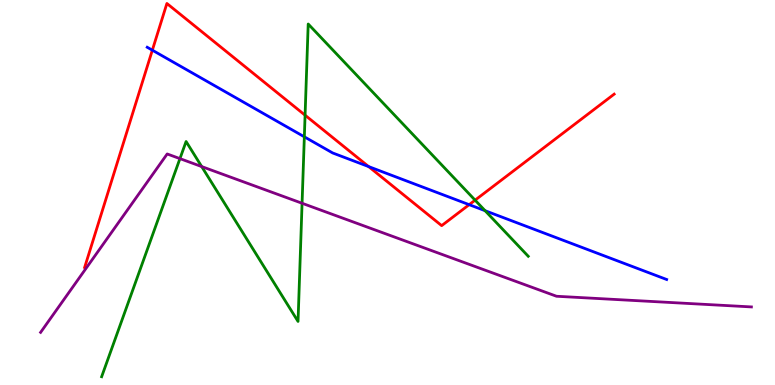[{'lines': ['blue', 'red'], 'intersections': [{'x': 1.97, 'y': 8.7}, {'x': 4.76, 'y': 5.67}, {'x': 6.05, 'y': 4.68}]}, {'lines': ['green', 'red'], 'intersections': [{'x': 3.94, 'y': 7.01}, {'x': 6.13, 'y': 4.8}]}, {'lines': ['purple', 'red'], 'intersections': []}, {'lines': ['blue', 'green'], 'intersections': [{'x': 3.93, 'y': 6.45}, {'x': 6.26, 'y': 4.53}]}, {'lines': ['blue', 'purple'], 'intersections': []}, {'lines': ['green', 'purple'], 'intersections': [{'x': 2.32, 'y': 5.88}, {'x': 2.6, 'y': 5.67}, {'x': 3.9, 'y': 4.72}]}]